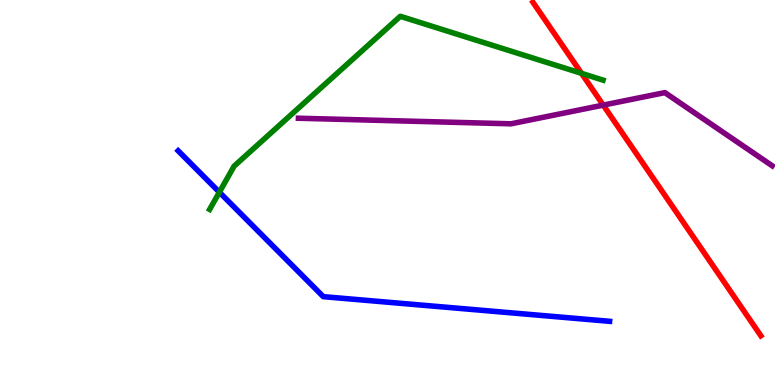[{'lines': ['blue', 'red'], 'intersections': []}, {'lines': ['green', 'red'], 'intersections': [{'x': 7.5, 'y': 8.09}]}, {'lines': ['purple', 'red'], 'intersections': [{'x': 7.78, 'y': 7.27}]}, {'lines': ['blue', 'green'], 'intersections': [{'x': 2.83, 'y': 5.01}]}, {'lines': ['blue', 'purple'], 'intersections': []}, {'lines': ['green', 'purple'], 'intersections': []}]